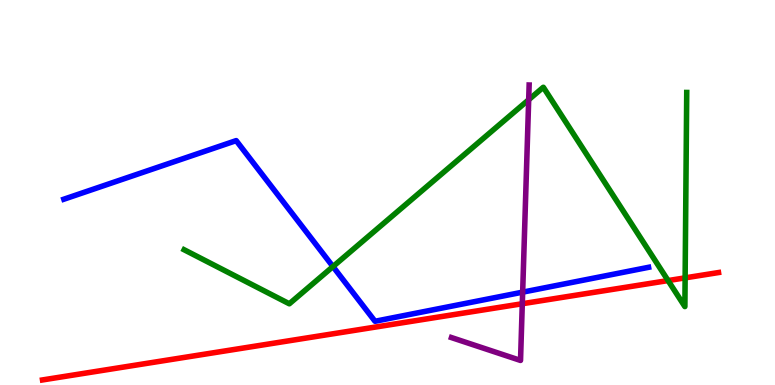[{'lines': ['blue', 'red'], 'intersections': []}, {'lines': ['green', 'red'], 'intersections': [{'x': 8.62, 'y': 2.71}, {'x': 8.84, 'y': 2.78}]}, {'lines': ['purple', 'red'], 'intersections': [{'x': 6.74, 'y': 2.11}]}, {'lines': ['blue', 'green'], 'intersections': [{'x': 4.3, 'y': 3.08}]}, {'lines': ['blue', 'purple'], 'intersections': [{'x': 6.74, 'y': 2.41}]}, {'lines': ['green', 'purple'], 'intersections': [{'x': 6.82, 'y': 7.41}]}]